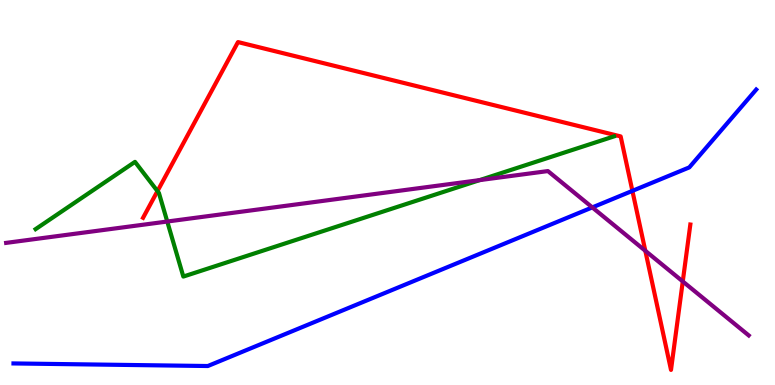[{'lines': ['blue', 'red'], 'intersections': [{'x': 8.16, 'y': 5.04}]}, {'lines': ['green', 'red'], 'intersections': [{'x': 2.03, 'y': 5.04}]}, {'lines': ['purple', 'red'], 'intersections': [{'x': 8.33, 'y': 3.49}, {'x': 8.81, 'y': 2.69}]}, {'lines': ['blue', 'green'], 'intersections': []}, {'lines': ['blue', 'purple'], 'intersections': [{'x': 7.64, 'y': 4.61}]}, {'lines': ['green', 'purple'], 'intersections': [{'x': 2.16, 'y': 4.25}, {'x': 6.19, 'y': 5.32}]}]